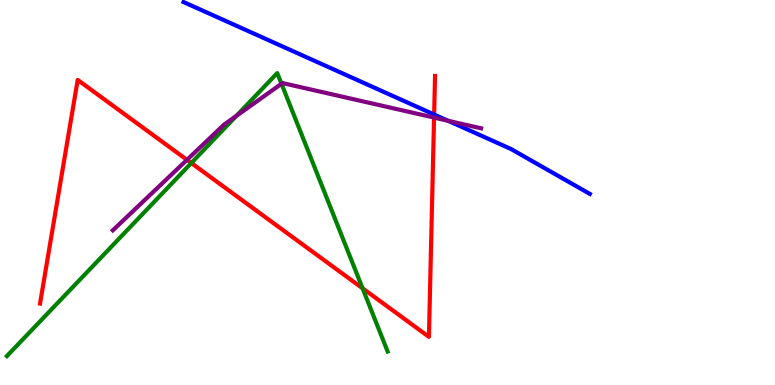[{'lines': ['blue', 'red'], 'intersections': [{'x': 5.6, 'y': 7.03}]}, {'lines': ['green', 'red'], 'intersections': [{'x': 2.47, 'y': 5.77}, {'x': 4.68, 'y': 2.51}]}, {'lines': ['purple', 'red'], 'intersections': [{'x': 2.41, 'y': 5.85}, {'x': 5.6, 'y': 6.95}]}, {'lines': ['blue', 'green'], 'intersections': []}, {'lines': ['blue', 'purple'], 'intersections': [{'x': 5.78, 'y': 6.86}]}, {'lines': ['green', 'purple'], 'intersections': [{'x': 3.05, 'y': 6.99}, {'x': 3.63, 'y': 7.82}]}]